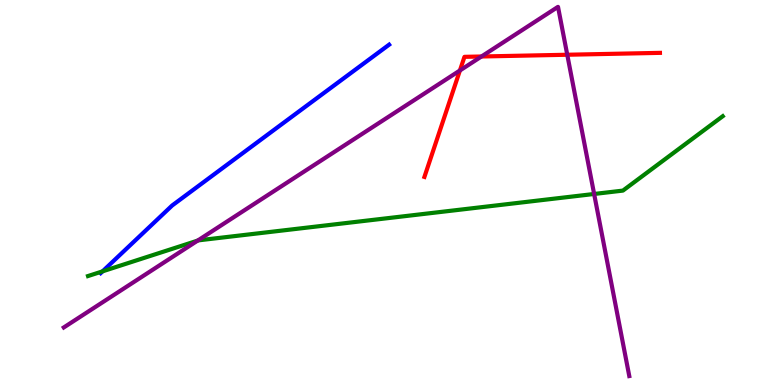[{'lines': ['blue', 'red'], 'intersections': []}, {'lines': ['green', 'red'], 'intersections': []}, {'lines': ['purple', 'red'], 'intersections': [{'x': 5.93, 'y': 8.17}, {'x': 6.21, 'y': 8.53}, {'x': 7.32, 'y': 8.58}]}, {'lines': ['blue', 'green'], 'intersections': [{'x': 1.32, 'y': 2.95}]}, {'lines': ['blue', 'purple'], 'intersections': []}, {'lines': ['green', 'purple'], 'intersections': [{'x': 2.55, 'y': 3.75}, {'x': 7.67, 'y': 4.96}]}]